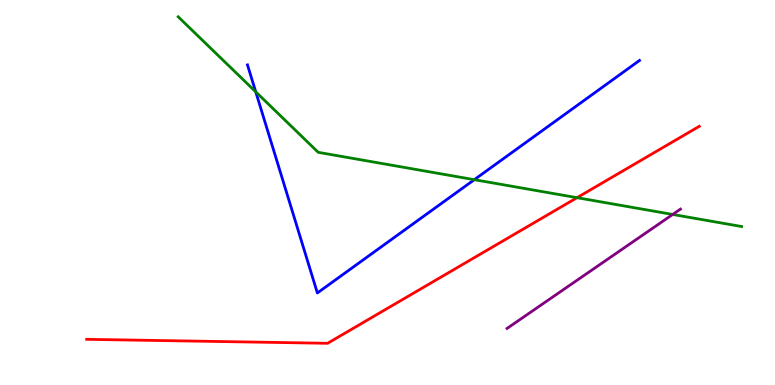[{'lines': ['blue', 'red'], 'intersections': []}, {'lines': ['green', 'red'], 'intersections': [{'x': 7.45, 'y': 4.87}]}, {'lines': ['purple', 'red'], 'intersections': []}, {'lines': ['blue', 'green'], 'intersections': [{'x': 3.3, 'y': 7.61}, {'x': 6.12, 'y': 5.33}]}, {'lines': ['blue', 'purple'], 'intersections': []}, {'lines': ['green', 'purple'], 'intersections': [{'x': 8.68, 'y': 4.43}]}]